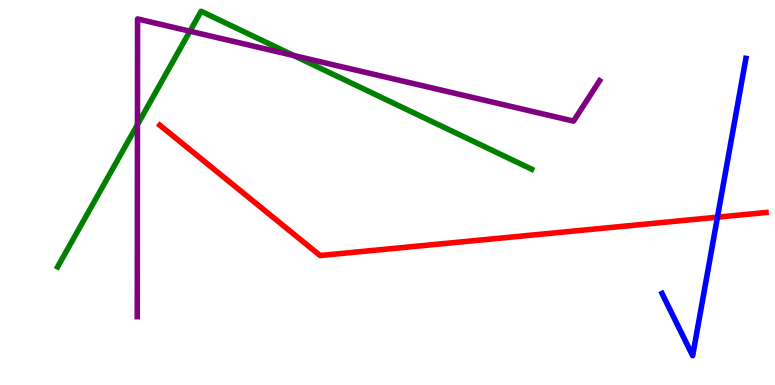[{'lines': ['blue', 'red'], 'intersections': [{'x': 9.26, 'y': 4.36}]}, {'lines': ['green', 'red'], 'intersections': []}, {'lines': ['purple', 'red'], 'intersections': []}, {'lines': ['blue', 'green'], 'intersections': []}, {'lines': ['blue', 'purple'], 'intersections': []}, {'lines': ['green', 'purple'], 'intersections': [{'x': 1.77, 'y': 6.76}, {'x': 2.45, 'y': 9.19}, {'x': 3.79, 'y': 8.56}]}]